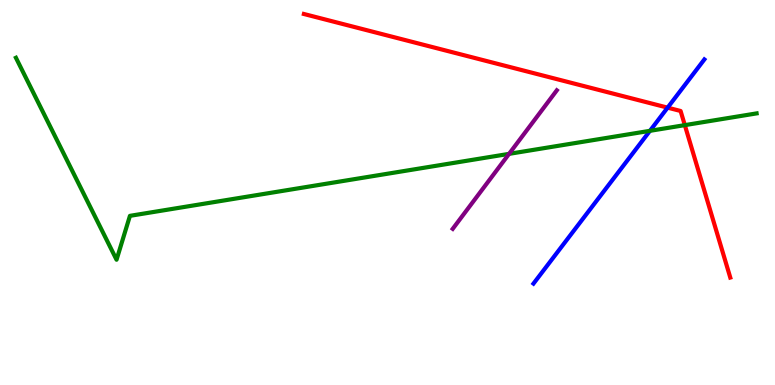[{'lines': ['blue', 'red'], 'intersections': [{'x': 8.61, 'y': 7.2}]}, {'lines': ['green', 'red'], 'intersections': [{'x': 8.84, 'y': 6.75}]}, {'lines': ['purple', 'red'], 'intersections': []}, {'lines': ['blue', 'green'], 'intersections': [{'x': 8.39, 'y': 6.6}]}, {'lines': ['blue', 'purple'], 'intersections': []}, {'lines': ['green', 'purple'], 'intersections': [{'x': 6.57, 'y': 6.0}]}]